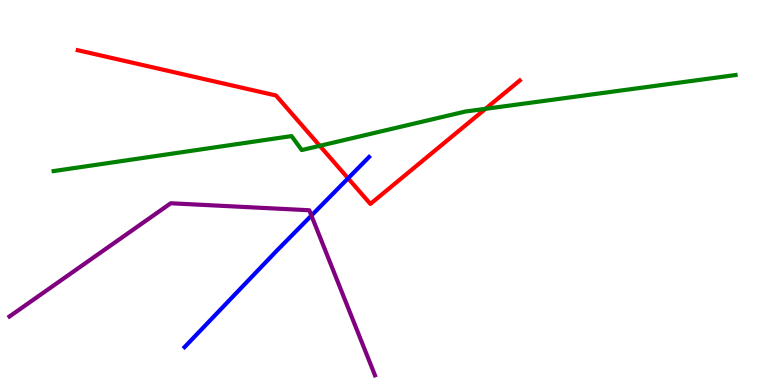[{'lines': ['blue', 'red'], 'intersections': [{'x': 4.49, 'y': 5.37}]}, {'lines': ['green', 'red'], 'intersections': [{'x': 4.13, 'y': 6.21}, {'x': 6.26, 'y': 7.17}]}, {'lines': ['purple', 'red'], 'intersections': []}, {'lines': ['blue', 'green'], 'intersections': []}, {'lines': ['blue', 'purple'], 'intersections': [{'x': 4.02, 'y': 4.4}]}, {'lines': ['green', 'purple'], 'intersections': []}]